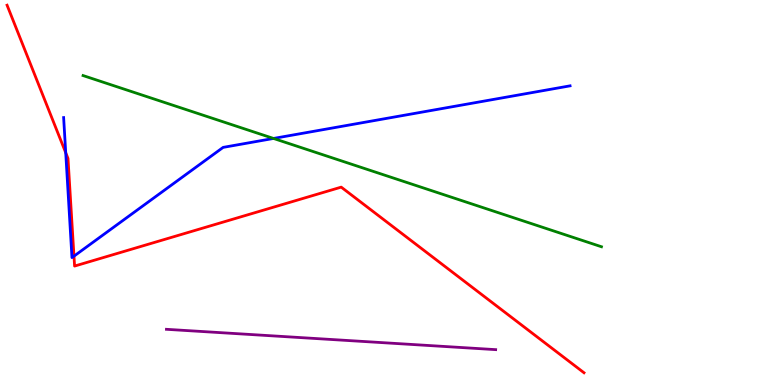[{'lines': ['blue', 'red'], 'intersections': [{'x': 0.848, 'y': 6.03}, {'x': 0.955, 'y': 3.35}]}, {'lines': ['green', 'red'], 'intersections': []}, {'lines': ['purple', 'red'], 'intersections': []}, {'lines': ['blue', 'green'], 'intersections': [{'x': 3.53, 'y': 6.4}]}, {'lines': ['blue', 'purple'], 'intersections': []}, {'lines': ['green', 'purple'], 'intersections': []}]